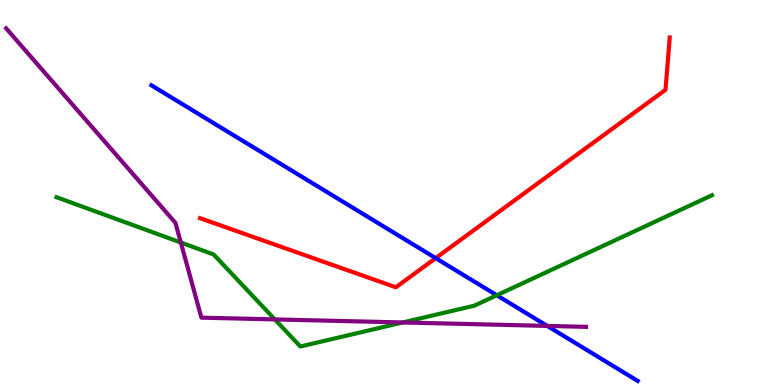[{'lines': ['blue', 'red'], 'intersections': [{'x': 5.62, 'y': 3.3}]}, {'lines': ['green', 'red'], 'intersections': []}, {'lines': ['purple', 'red'], 'intersections': []}, {'lines': ['blue', 'green'], 'intersections': [{'x': 6.41, 'y': 2.33}]}, {'lines': ['blue', 'purple'], 'intersections': [{'x': 7.06, 'y': 1.53}]}, {'lines': ['green', 'purple'], 'intersections': [{'x': 2.33, 'y': 3.7}, {'x': 3.55, 'y': 1.7}, {'x': 5.2, 'y': 1.62}]}]